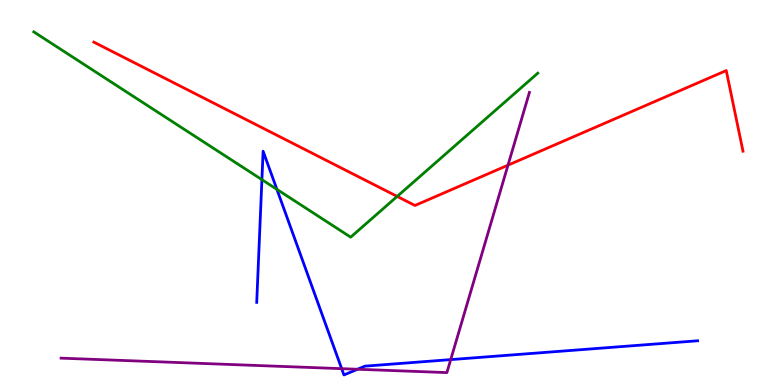[{'lines': ['blue', 'red'], 'intersections': []}, {'lines': ['green', 'red'], 'intersections': [{'x': 5.12, 'y': 4.9}]}, {'lines': ['purple', 'red'], 'intersections': [{'x': 6.55, 'y': 5.71}]}, {'lines': ['blue', 'green'], 'intersections': [{'x': 3.38, 'y': 5.33}, {'x': 3.57, 'y': 5.08}]}, {'lines': ['blue', 'purple'], 'intersections': [{'x': 4.41, 'y': 0.424}, {'x': 4.61, 'y': 0.409}, {'x': 5.82, 'y': 0.66}]}, {'lines': ['green', 'purple'], 'intersections': []}]